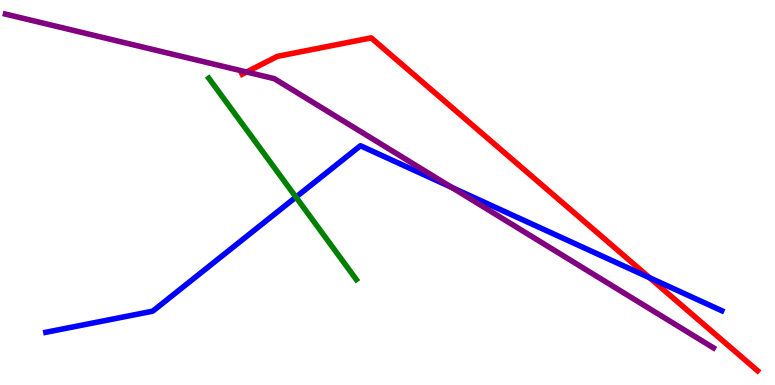[{'lines': ['blue', 'red'], 'intersections': [{'x': 8.38, 'y': 2.79}]}, {'lines': ['green', 'red'], 'intersections': []}, {'lines': ['purple', 'red'], 'intersections': [{'x': 3.18, 'y': 8.13}]}, {'lines': ['blue', 'green'], 'intersections': [{'x': 3.82, 'y': 4.88}]}, {'lines': ['blue', 'purple'], 'intersections': [{'x': 5.83, 'y': 5.13}]}, {'lines': ['green', 'purple'], 'intersections': []}]